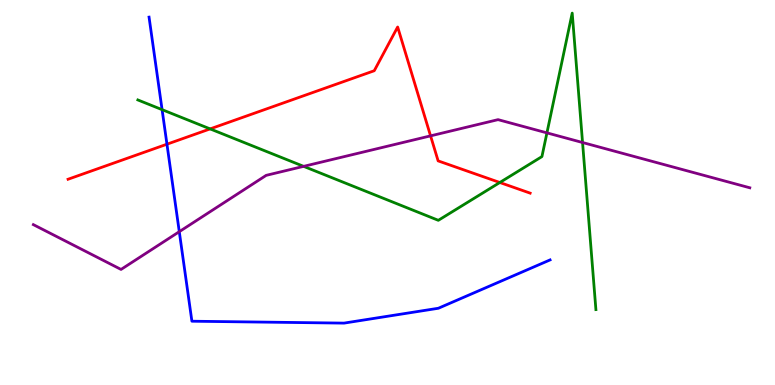[{'lines': ['blue', 'red'], 'intersections': [{'x': 2.15, 'y': 6.25}]}, {'lines': ['green', 'red'], 'intersections': [{'x': 2.71, 'y': 6.65}, {'x': 6.45, 'y': 5.26}]}, {'lines': ['purple', 'red'], 'intersections': [{'x': 5.56, 'y': 6.47}]}, {'lines': ['blue', 'green'], 'intersections': [{'x': 2.09, 'y': 7.15}]}, {'lines': ['blue', 'purple'], 'intersections': [{'x': 2.31, 'y': 3.98}]}, {'lines': ['green', 'purple'], 'intersections': [{'x': 3.92, 'y': 5.68}, {'x': 7.06, 'y': 6.55}, {'x': 7.52, 'y': 6.3}]}]